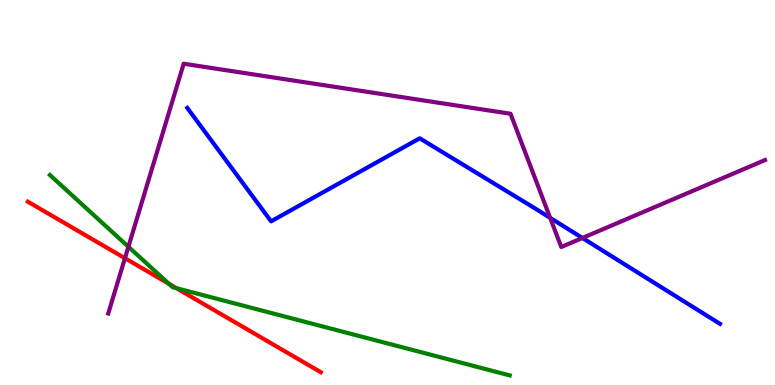[{'lines': ['blue', 'red'], 'intersections': []}, {'lines': ['green', 'red'], 'intersections': [{'x': 2.18, 'y': 2.63}, {'x': 2.28, 'y': 2.51}]}, {'lines': ['purple', 'red'], 'intersections': [{'x': 1.61, 'y': 3.29}]}, {'lines': ['blue', 'green'], 'intersections': []}, {'lines': ['blue', 'purple'], 'intersections': [{'x': 7.1, 'y': 4.34}, {'x': 7.51, 'y': 3.82}]}, {'lines': ['green', 'purple'], 'intersections': [{'x': 1.66, 'y': 3.59}]}]